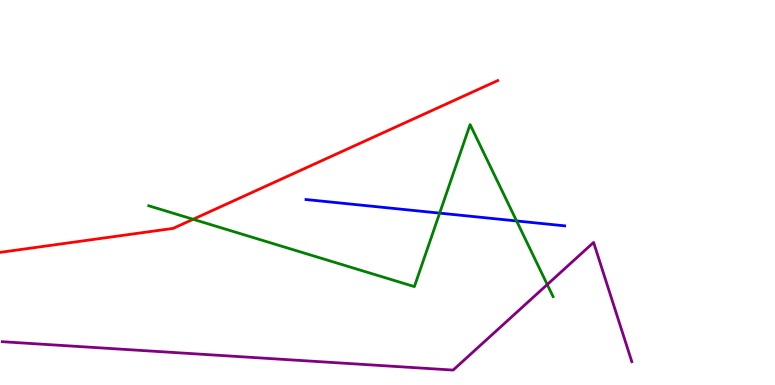[{'lines': ['blue', 'red'], 'intersections': []}, {'lines': ['green', 'red'], 'intersections': [{'x': 2.49, 'y': 4.3}]}, {'lines': ['purple', 'red'], 'intersections': []}, {'lines': ['blue', 'green'], 'intersections': [{'x': 5.67, 'y': 4.46}, {'x': 6.67, 'y': 4.26}]}, {'lines': ['blue', 'purple'], 'intersections': []}, {'lines': ['green', 'purple'], 'intersections': [{'x': 7.06, 'y': 2.61}]}]